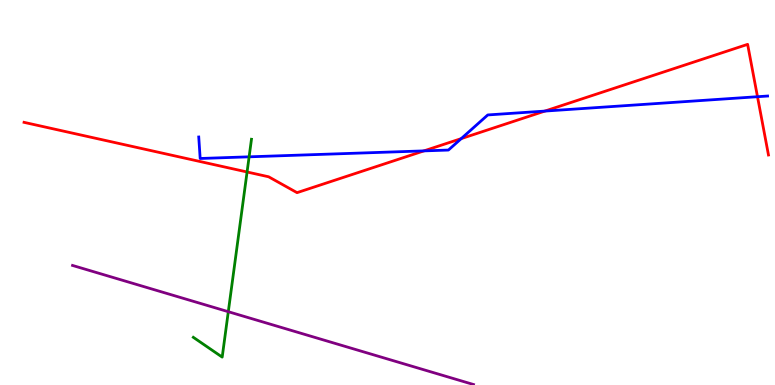[{'lines': ['blue', 'red'], 'intersections': [{'x': 5.47, 'y': 6.08}, {'x': 5.95, 'y': 6.4}, {'x': 7.03, 'y': 7.11}, {'x': 9.77, 'y': 7.49}]}, {'lines': ['green', 'red'], 'intersections': [{'x': 3.19, 'y': 5.53}]}, {'lines': ['purple', 'red'], 'intersections': []}, {'lines': ['blue', 'green'], 'intersections': [{'x': 3.21, 'y': 5.93}]}, {'lines': ['blue', 'purple'], 'intersections': []}, {'lines': ['green', 'purple'], 'intersections': [{'x': 2.95, 'y': 1.9}]}]